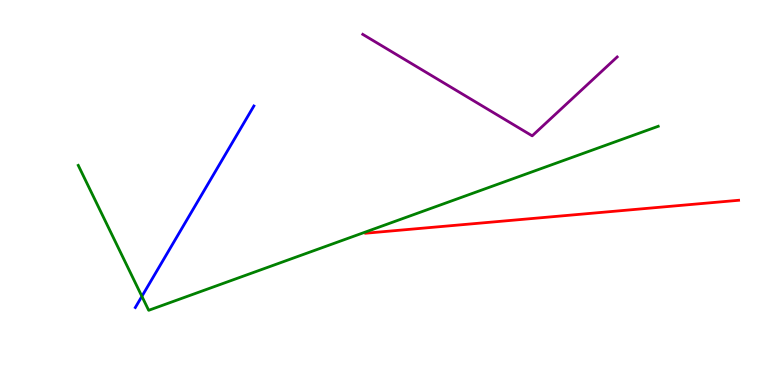[{'lines': ['blue', 'red'], 'intersections': []}, {'lines': ['green', 'red'], 'intersections': []}, {'lines': ['purple', 'red'], 'intersections': []}, {'lines': ['blue', 'green'], 'intersections': [{'x': 1.83, 'y': 2.3}]}, {'lines': ['blue', 'purple'], 'intersections': []}, {'lines': ['green', 'purple'], 'intersections': []}]